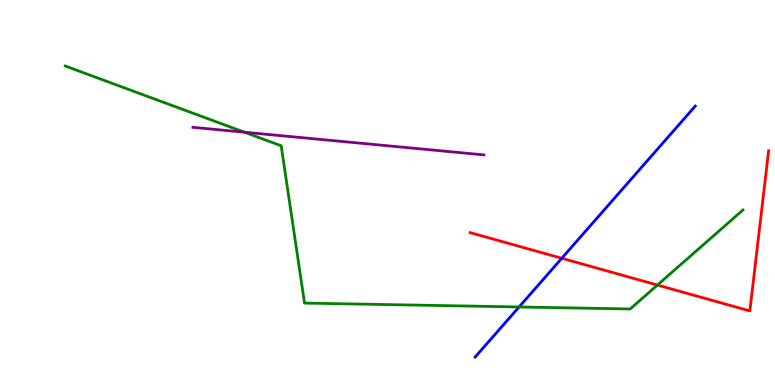[{'lines': ['blue', 'red'], 'intersections': [{'x': 7.25, 'y': 3.29}]}, {'lines': ['green', 'red'], 'intersections': [{'x': 8.48, 'y': 2.6}]}, {'lines': ['purple', 'red'], 'intersections': []}, {'lines': ['blue', 'green'], 'intersections': [{'x': 6.7, 'y': 2.03}]}, {'lines': ['blue', 'purple'], 'intersections': []}, {'lines': ['green', 'purple'], 'intersections': [{'x': 3.15, 'y': 6.57}]}]